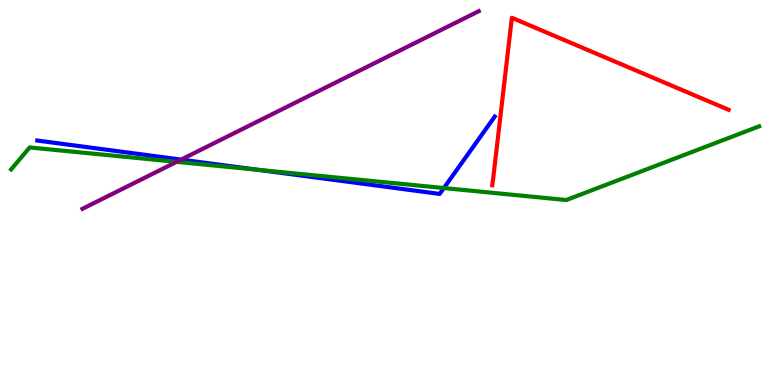[{'lines': ['blue', 'red'], 'intersections': []}, {'lines': ['green', 'red'], 'intersections': []}, {'lines': ['purple', 'red'], 'intersections': []}, {'lines': ['blue', 'green'], 'intersections': [{'x': 3.33, 'y': 5.59}, {'x': 5.73, 'y': 5.12}]}, {'lines': ['blue', 'purple'], 'intersections': [{'x': 2.34, 'y': 5.85}]}, {'lines': ['green', 'purple'], 'intersections': [{'x': 2.28, 'y': 5.8}]}]